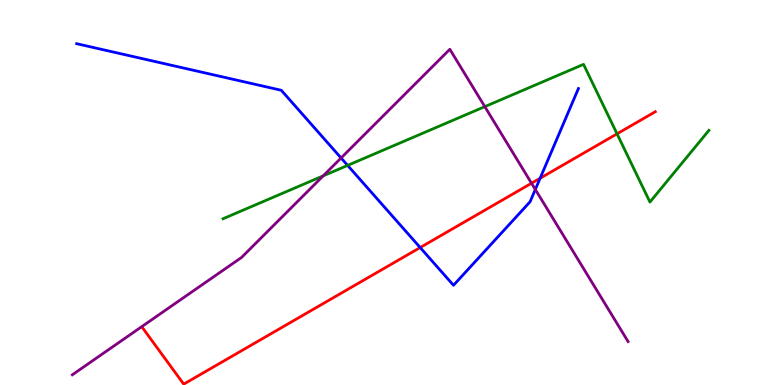[{'lines': ['blue', 'red'], 'intersections': [{'x': 5.42, 'y': 3.57}, {'x': 6.97, 'y': 5.37}]}, {'lines': ['green', 'red'], 'intersections': [{'x': 7.96, 'y': 6.52}]}, {'lines': ['purple', 'red'], 'intersections': [{'x': 6.86, 'y': 5.24}]}, {'lines': ['blue', 'green'], 'intersections': [{'x': 4.49, 'y': 5.7}]}, {'lines': ['blue', 'purple'], 'intersections': [{'x': 4.4, 'y': 5.9}, {'x': 6.91, 'y': 5.08}]}, {'lines': ['green', 'purple'], 'intersections': [{'x': 4.17, 'y': 5.43}, {'x': 6.26, 'y': 7.23}]}]